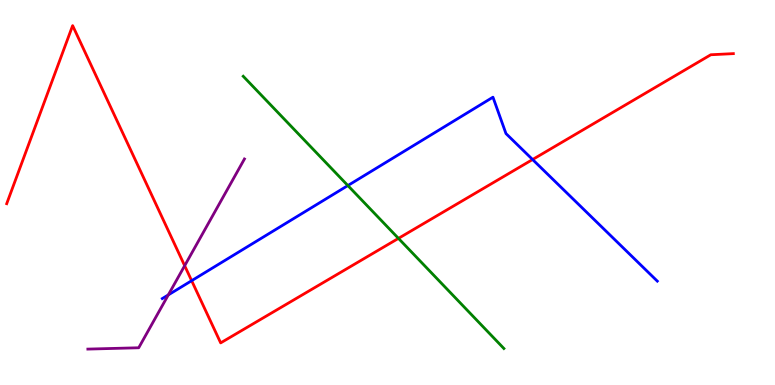[{'lines': ['blue', 'red'], 'intersections': [{'x': 2.47, 'y': 2.71}, {'x': 6.87, 'y': 5.86}]}, {'lines': ['green', 'red'], 'intersections': [{'x': 5.14, 'y': 3.81}]}, {'lines': ['purple', 'red'], 'intersections': [{'x': 2.38, 'y': 3.1}]}, {'lines': ['blue', 'green'], 'intersections': [{'x': 4.49, 'y': 5.18}]}, {'lines': ['blue', 'purple'], 'intersections': [{'x': 2.17, 'y': 2.34}]}, {'lines': ['green', 'purple'], 'intersections': []}]